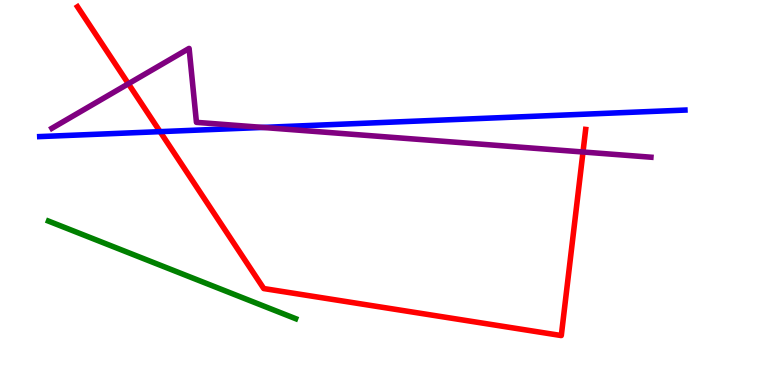[{'lines': ['blue', 'red'], 'intersections': [{'x': 2.07, 'y': 6.58}]}, {'lines': ['green', 'red'], 'intersections': []}, {'lines': ['purple', 'red'], 'intersections': [{'x': 1.66, 'y': 7.82}, {'x': 7.52, 'y': 6.05}]}, {'lines': ['blue', 'green'], 'intersections': []}, {'lines': ['blue', 'purple'], 'intersections': [{'x': 3.39, 'y': 6.69}]}, {'lines': ['green', 'purple'], 'intersections': []}]